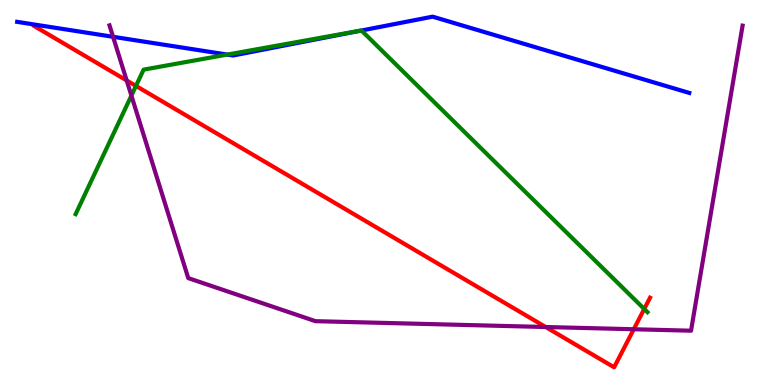[{'lines': ['blue', 'red'], 'intersections': []}, {'lines': ['green', 'red'], 'intersections': [{'x': 1.75, 'y': 7.77}, {'x': 8.31, 'y': 1.97}]}, {'lines': ['purple', 'red'], 'intersections': [{'x': 1.63, 'y': 7.91}, {'x': 7.04, 'y': 1.51}, {'x': 8.18, 'y': 1.45}]}, {'lines': ['blue', 'green'], 'intersections': [{'x': 2.93, 'y': 8.58}, {'x': 4.66, 'y': 9.21}]}, {'lines': ['blue', 'purple'], 'intersections': [{'x': 1.46, 'y': 9.04}]}, {'lines': ['green', 'purple'], 'intersections': [{'x': 1.7, 'y': 7.52}]}]